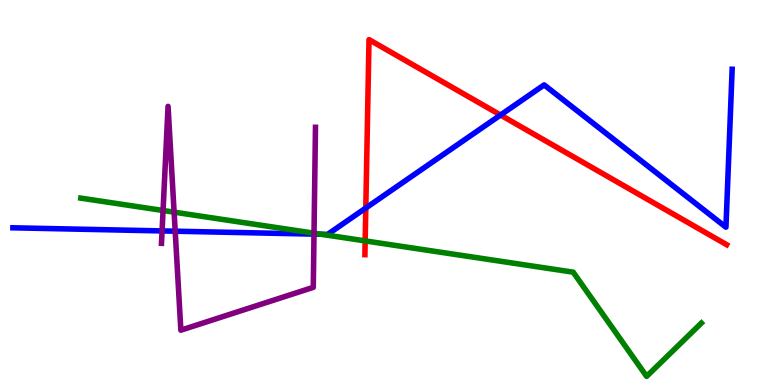[{'lines': ['blue', 'red'], 'intersections': [{'x': 4.72, 'y': 4.6}, {'x': 6.46, 'y': 7.01}]}, {'lines': ['green', 'red'], 'intersections': [{'x': 4.71, 'y': 3.74}]}, {'lines': ['purple', 'red'], 'intersections': []}, {'lines': ['blue', 'green'], 'intersections': [{'x': 4.14, 'y': 3.92}]}, {'lines': ['blue', 'purple'], 'intersections': [{'x': 2.09, 'y': 4.0}, {'x': 2.26, 'y': 3.99}, {'x': 4.05, 'y': 3.92}]}, {'lines': ['green', 'purple'], 'intersections': [{'x': 2.1, 'y': 4.53}, {'x': 2.25, 'y': 4.49}, {'x': 4.05, 'y': 3.94}]}]